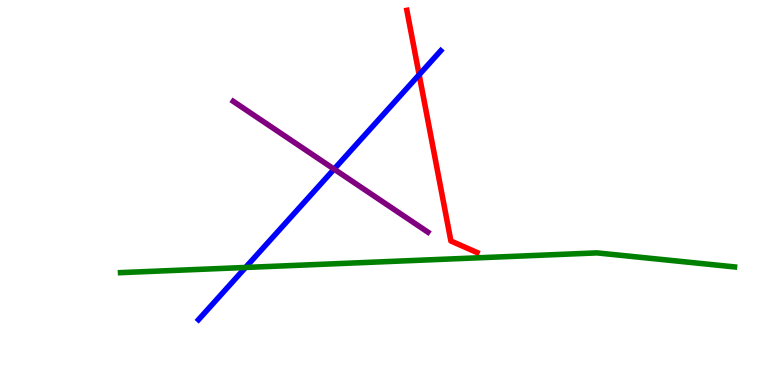[{'lines': ['blue', 'red'], 'intersections': [{'x': 5.41, 'y': 8.06}]}, {'lines': ['green', 'red'], 'intersections': []}, {'lines': ['purple', 'red'], 'intersections': []}, {'lines': ['blue', 'green'], 'intersections': [{'x': 3.17, 'y': 3.05}]}, {'lines': ['blue', 'purple'], 'intersections': [{'x': 4.31, 'y': 5.61}]}, {'lines': ['green', 'purple'], 'intersections': []}]